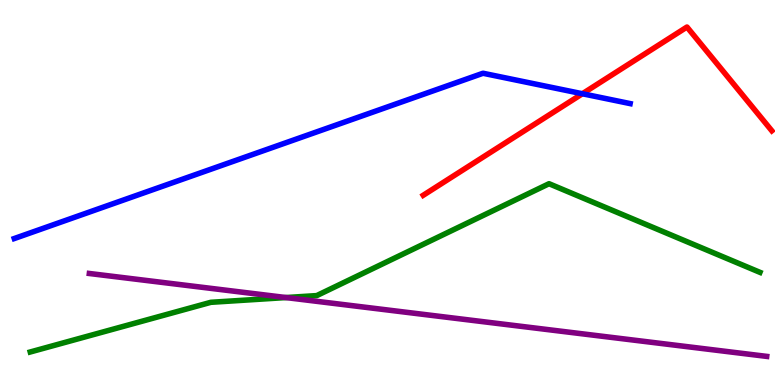[{'lines': ['blue', 'red'], 'intersections': [{'x': 7.51, 'y': 7.57}]}, {'lines': ['green', 'red'], 'intersections': []}, {'lines': ['purple', 'red'], 'intersections': []}, {'lines': ['blue', 'green'], 'intersections': []}, {'lines': ['blue', 'purple'], 'intersections': []}, {'lines': ['green', 'purple'], 'intersections': [{'x': 3.69, 'y': 2.27}]}]